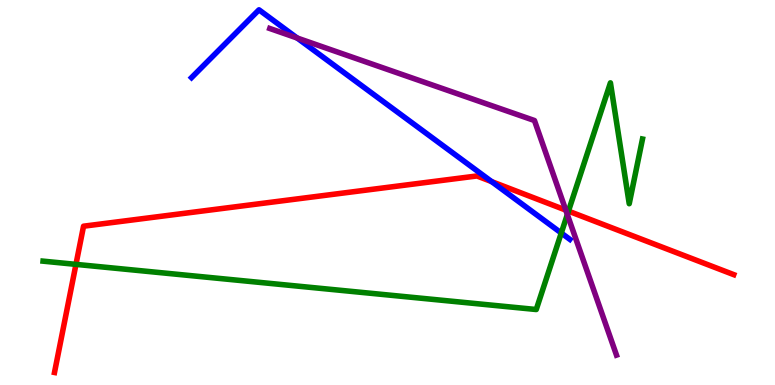[{'lines': ['blue', 'red'], 'intersections': [{'x': 6.34, 'y': 5.28}]}, {'lines': ['green', 'red'], 'intersections': [{'x': 0.98, 'y': 3.13}, {'x': 7.33, 'y': 4.52}]}, {'lines': ['purple', 'red'], 'intersections': [{'x': 7.3, 'y': 4.54}]}, {'lines': ['blue', 'green'], 'intersections': [{'x': 7.24, 'y': 3.95}]}, {'lines': ['blue', 'purple'], 'intersections': [{'x': 3.83, 'y': 9.01}]}, {'lines': ['green', 'purple'], 'intersections': [{'x': 7.32, 'y': 4.43}]}]